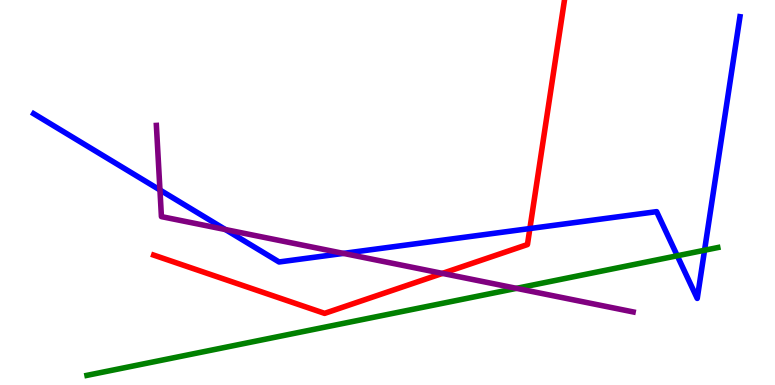[{'lines': ['blue', 'red'], 'intersections': [{'x': 6.84, 'y': 4.06}]}, {'lines': ['green', 'red'], 'intersections': []}, {'lines': ['purple', 'red'], 'intersections': [{'x': 5.71, 'y': 2.9}]}, {'lines': ['blue', 'green'], 'intersections': [{'x': 8.74, 'y': 3.36}, {'x': 9.09, 'y': 3.5}]}, {'lines': ['blue', 'purple'], 'intersections': [{'x': 2.06, 'y': 5.07}, {'x': 2.91, 'y': 4.04}, {'x': 4.43, 'y': 3.42}]}, {'lines': ['green', 'purple'], 'intersections': [{'x': 6.66, 'y': 2.51}]}]